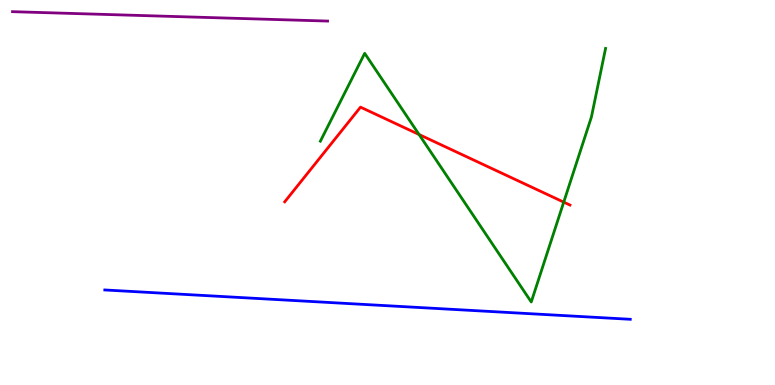[{'lines': ['blue', 'red'], 'intersections': []}, {'lines': ['green', 'red'], 'intersections': [{'x': 5.41, 'y': 6.51}, {'x': 7.27, 'y': 4.75}]}, {'lines': ['purple', 'red'], 'intersections': []}, {'lines': ['blue', 'green'], 'intersections': []}, {'lines': ['blue', 'purple'], 'intersections': []}, {'lines': ['green', 'purple'], 'intersections': []}]